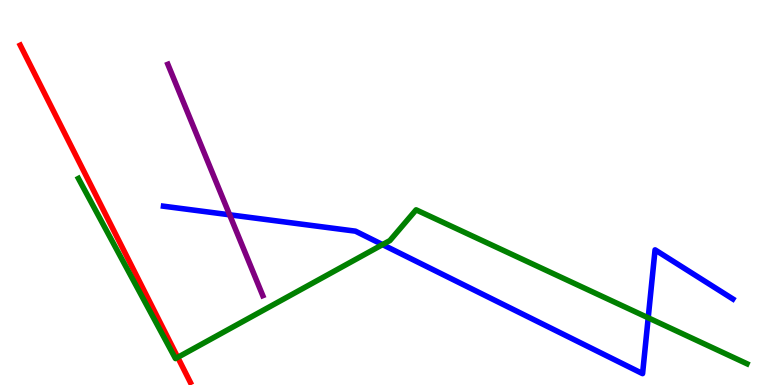[{'lines': ['blue', 'red'], 'intersections': []}, {'lines': ['green', 'red'], 'intersections': [{'x': 2.29, 'y': 0.718}]}, {'lines': ['purple', 'red'], 'intersections': []}, {'lines': ['blue', 'green'], 'intersections': [{'x': 4.94, 'y': 3.65}, {'x': 8.36, 'y': 1.75}]}, {'lines': ['blue', 'purple'], 'intersections': [{'x': 2.96, 'y': 4.42}]}, {'lines': ['green', 'purple'], 'intersections': []}]